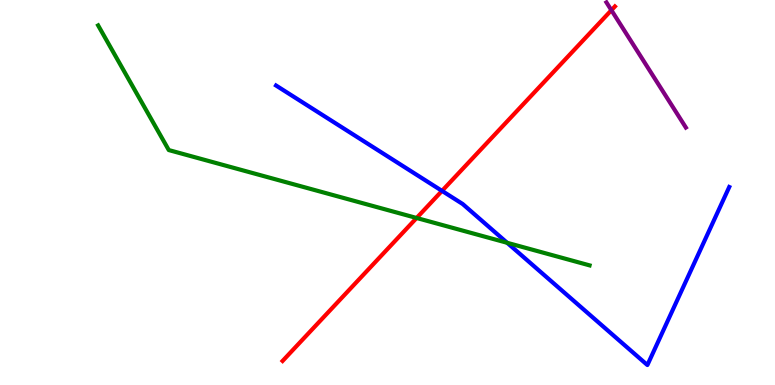[{'lines': ['blue', 'red'], 'intersections': [{'x': 5.7, 'y': 5.04}]}, {'lines': ['green', 'red'], 'intersections': [{'x': 5.38, 'y': 4.34}]}, {'lines': ['purple', 'red'], 'intersections': [{'x': 7.89, 'y': 9.74}]}, {'lines': ['blue', 'green'], 'intersections': [{'x': 6.54, 'y': 3.69}]}, {'lines': ['blue', 'purple'], 'intersections': []}, {'lines': ['green', 'purple'], 'intersections': []}]